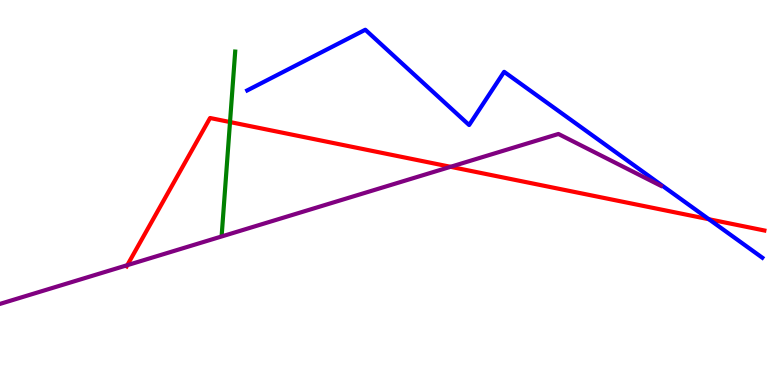[{'lines': ['blue', 'red'], 'intersections': [{'x': 9.15, 'y': 4.31}]}, {'lines': ['green', 'red'], 'intersections': [{'x': 2.97, 'y': 6.83}]}, {'lines': ['purple', 'red'], 'intersections': [{'x': 1.64, 'y': 3.11}, {'x': 5.81, 'y': 5.67}]}, {'lines': ['blue', 'green'], 'intersections': []}, {'lines': ['blue', 'purple'], 'intersections': []}, {'lines': ['green', 'purple'], 'intersections': []}]